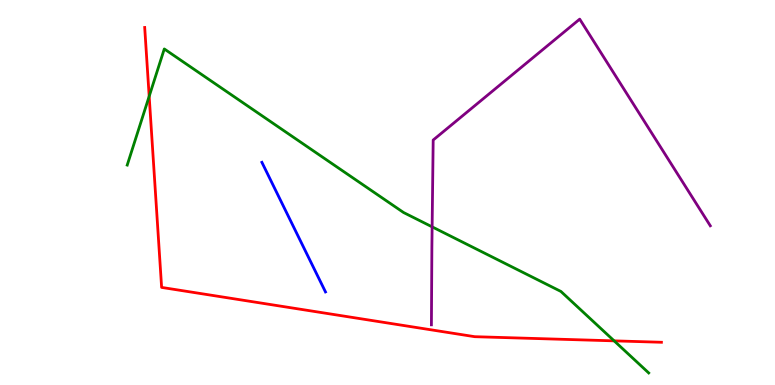[{'lines': ['blue', 'red'], 'intersections': []}, {'lines': ['green', 'red'], 'intersections': [{'x': 1.92, 'y': 7.5}, {'x': 7.92, 'y': 1.15}]}, {'lines': ['purple', 'red'], 'intersections': []}, {'lines': ['blue', 'green'], 'intersections': []}, {'lines': ['blue', 'purple'], 'intersections': []}, {'lines': ['green', 'purple'], 'intersections': [{'x': 5.58, 'y': 4.11}]}]